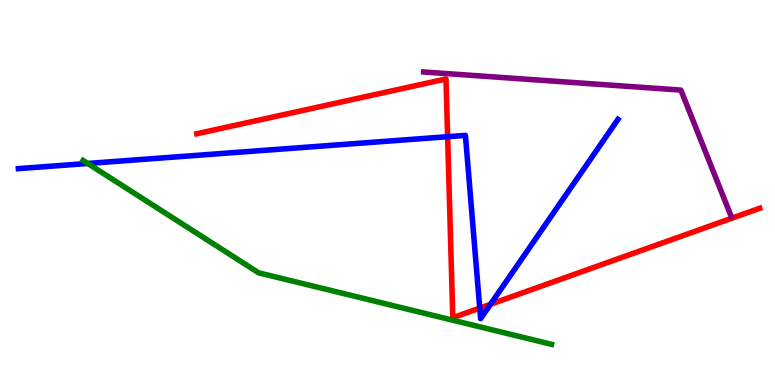[{'lines': ['blue', 'red'], 'intersections': [{'x': 5.78, 'y': 6.45}, {'x': 6.19, 'y': 2.0}, {'x': 6.33, 'y': 2.1}]}, {'lines': ['green', 'red'], 'intersections': []}, {'lines': ['purple', 'red'], 'intersections': []}, {'lines': ['blue', 'green'], 'intersections': [{'x': 1.13, 'y': 5.75}]}, {'lines': ['blue', 'purple'], 'intersections': []}, {'lines': ['green', 'purple'], 'intersections': []}]